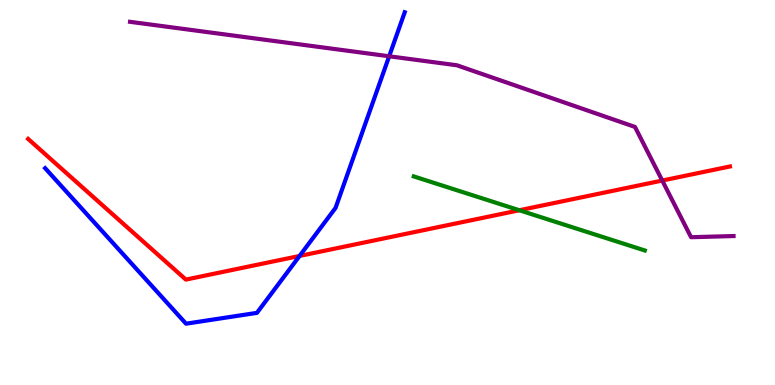[{'lines': ['blue', 'red'], 'intersections': [{'x': 3.87, 'y': 3.35}]}, {'lines': ['green', 'red'], 'intersections': [{'x': 6.7, 'y': 4.54}]}, {'lines': ['purple', 'red'], 'intersections': [{'x': 8.55, 'y': 5.31}]}, {'lines': ['blue', 'green'], 'intersections': []}, {'lines': ['blue', 'purple'], 'intersections': [{'x': 5.02, 'y': 8.54}]}, {'lines': ['green', 'purple'], 'intersections': []}]